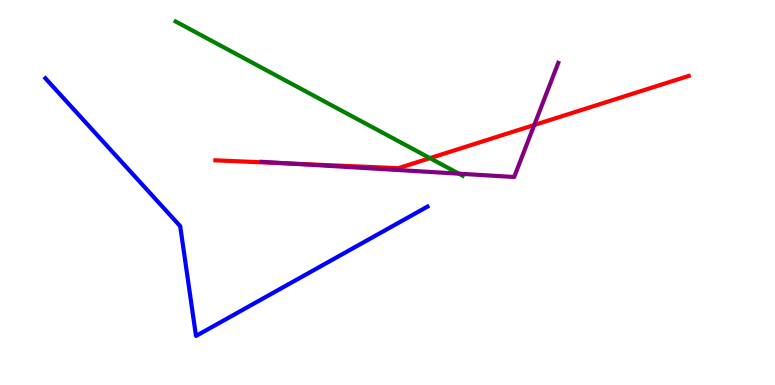[{'lines': ['blue', 'red'], 'intersections': []}, {'lines': ['green', 'red'], 'intersections': [{'x': 5.55, 'y': 5.89}]}, {'lines': ['purple', 'red'], 'intersections': [{'x': 3.75, 'y': 5.75}, {'x': 6.89, 'y': 6.75}]}, {'lines': ['blue', 'green'], 'intersections': []}, {'lines': ['blue', 'purple'], 'intersections': []}, {'lines': ['green', 'purple'], 'intersections': [{'x': 5.92, 'y': 5.49}]}]